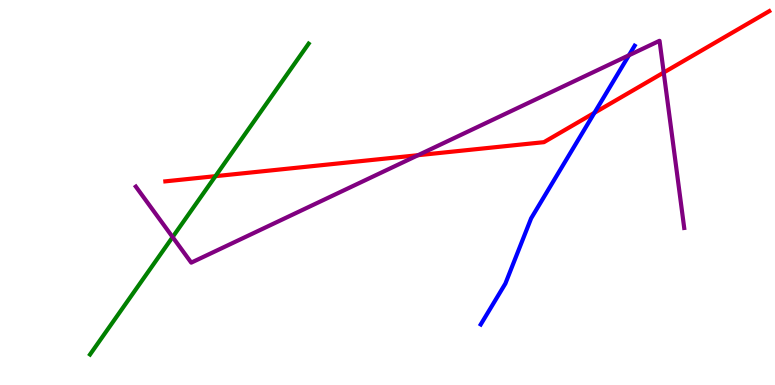[{'lines': ['blue', 'red'], 'intersections': [{'x': 7.67, 'y': 7.07}]}, {'lines': ['green', 'red'], 'intersections': [{'x': 2.78, 'y': 5.42}]}, {'lines': ['purple', 'red'], 'intersections': [{'x': 5.39, 'y': 5.97}, {'x': 8.56, 'y': 8.12}]}, {'lines': ['blue', 'green'], 'intersections': []}, {'lines': ['blue', 'purple'], 'intersections': [{'x': 8.12, 'y': 8.56}]}, {'lines': ['green', 'purple'], 'intersections': [{'x': 2.23, 'y': 3.84}]}]